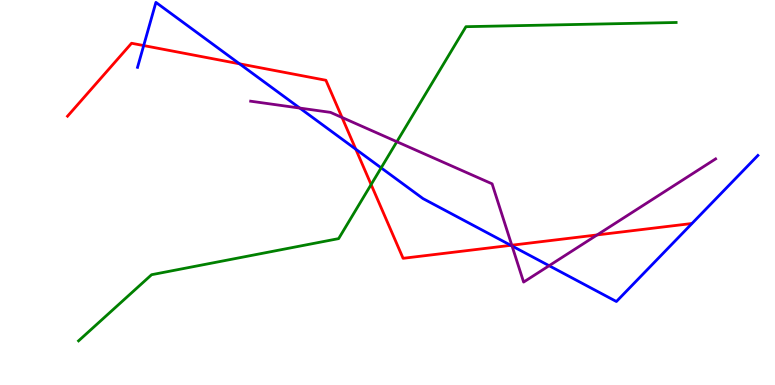[{'lines': ['blue', 'red'], 'intersections': [{'x': 1.85, 'y': 8.82}, {'x': 3.09, 'y': 8.34}, {'x': 4.59, 'y': 6.12}, {'x': 6.59, 'y': 3.63}]}, {'lines': ['green', 'red'], 'intersections': [{'x': 4.79, 'y': 5.21}]}, {'lines': ['purple', 'red'], 'intersections': [{'x': 4.41, 'y': 6.95}, {'x': 6.6, 'y': 3.63}, {'x': 7.7, 'y': 3.9}]}, {'lines': ['blue', 'green'], 'intersections': [{'x': 4.92, 'y': 5.64}]}, {'lines': ['blue', 'purple'], 'intersections': [{'x': 3.87, 'y': 7.19}, {'x': 6.61, 'y': 3.61}, {'x': 7.09, 'y': 3.1}]}, {'lines': ['green', 'purple'], 'intersections': [{'x': 5.12, 'y': 6.32}]}]